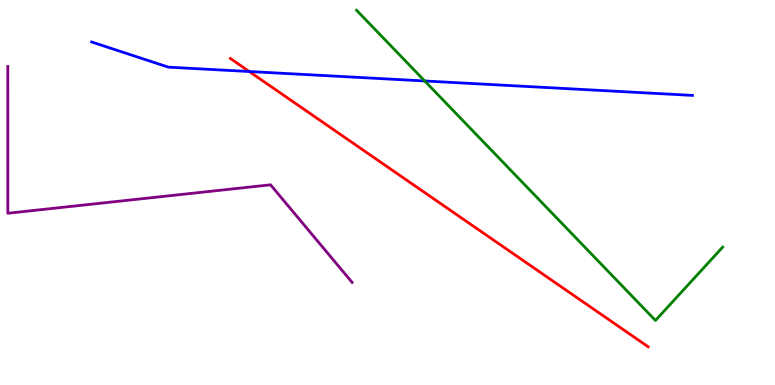[{'lines': ['blue', 'red'], 'intersections': [{'x': 3.22, 'y': 8.14}]}, {'lines': ['green', 'red'], 'intersections': []}, {'lines': ['purple', 'red'], 'intersections': []}, {'lines': ['blue', 'green'], 'intersections': [{'x': 5.48, 'y': 7.9}]}, {'lines': ['blue', 'purple'], 'intersections': []}, {'lines': ['green', 'purple'], 'intersections': []}]